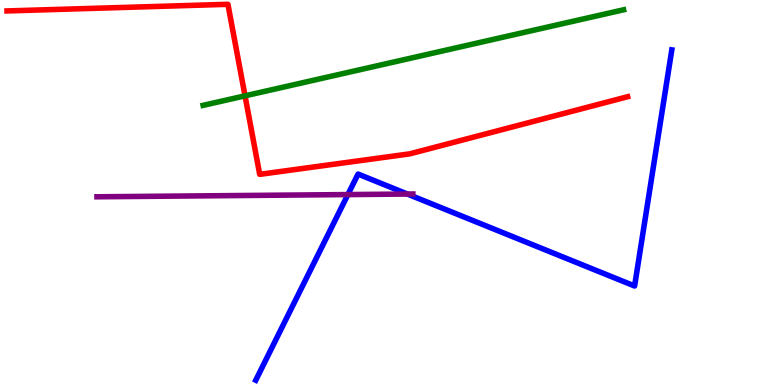[{'lines': ['blue', 'red'], 'intersections': []}, {'lines': ['green', 'red'], 'intersections': [{'x': 3.16, 'y': 7.51}]}, {'lines': ['purple', 'red'], 'intersections': []}, {'lines': ['blue', 'green'], 'intersections': []}, {'lines': ['blue', 'purple'], 'intersections': [{'x': 4.49, 'y': 4.95}, {'x': 5.26, 'y': 4.96}]}, {'lines': ['green', 'purple'], 'intersections': []}]